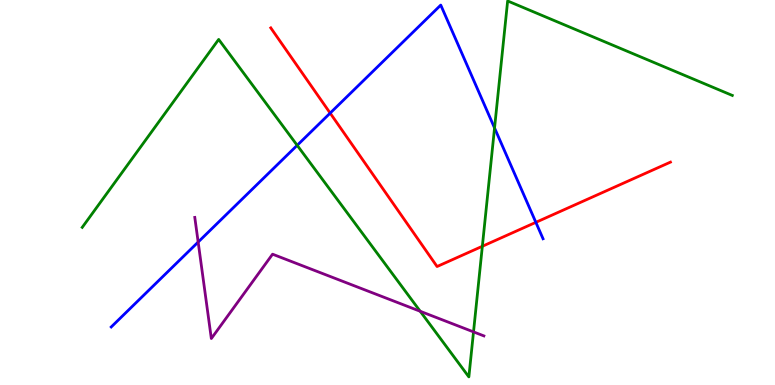[{'lines': ['blue', 'red'], 'intersections': [{'x': 4.26, 'y': 7.06}, {'x': 6.91, 'y': 4.22}]}, {'lines': ['green', 'red'], 'intersections': [{'x': 6.22, 'y': 3.6}]}, {'lines': ['purple', 'red'], 'intersections': []}, {'lines': ['blue', 'green'], 'intersections': [{'x': 3.83, 'y': 6.23}, {'x': 6.38, 'y': 6.68}]}, {'lines': ['blue', 'purple'], 'intersections': [{'x': 2.56, 'y': 3.71}]}, {'lines': ['green', 'purple'], 'intersections': [{'x': 5.42, 'y': 1.91}, {'x': 6.11, 'y': 1.38}]}]